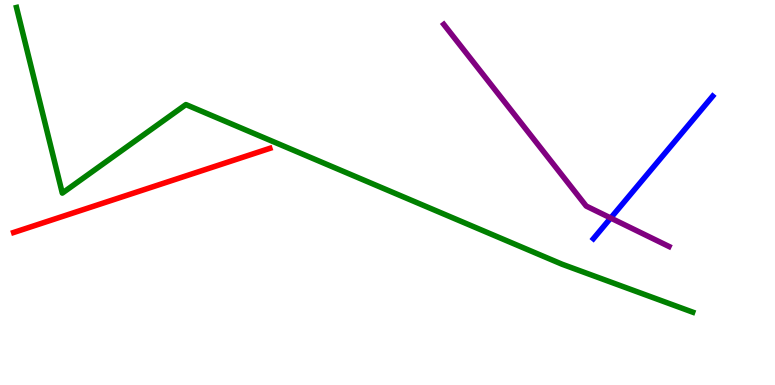[{'lines': ['blue', 'red'], 'intersections': []}, {'lines': ['green', 'red'], 'intersections': []}, {'lines': ['purple', 'red'], 'intersections': []}, {'lines': ['blue', 'green'], 'intersections': []}, {'lines': ['blue', 'purple'], 'intersections': [{'x': 7.88, 'y': 4.34}]}, {'lines': ['green', 'purple'], 'intersections': []}]